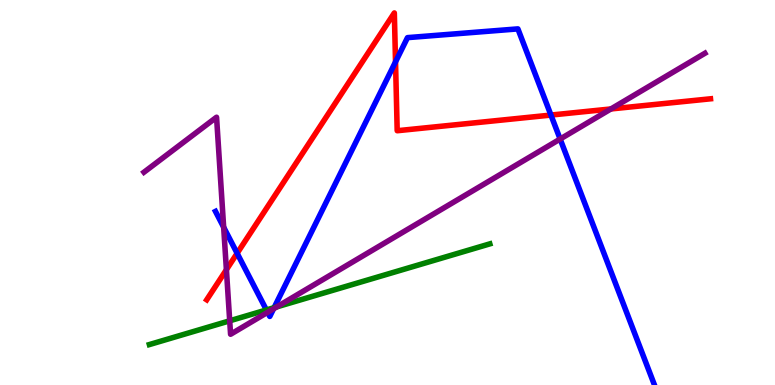[{'lines': ['blue', 'red'], 'intersections': [{'x': 3.06, 'y': 3.42}, {'x': 5.1, 'y': 8.39}, {'x': 7.11, 'y': 7.01}]}, {'lines': ['green', 'red'], 'intersections': []}, {'lines': ['purple', 'red'], 'intersections': [{'x': 2.92, 'y': 2.99}, {'x': 7.88, 'y': 7.17}]}, {'lines': ['blue', 'green'], 'intersections': [{'x': 3.44, 'y': 1.95}, {'x': 3.54, 'y': 2.01}]}, {'lines': ['blue', 'purple'], 'intersections': [{'x': 2.89, 'y': 4.1}, {'x': 3.45, 'y': 1.89}, {'x': 3.53, 'y': 1.98}, {'x': 7.23, 'y': 6.39}]}, {'lines': ['green', 'purple'], 'intersections': [{'x': 2.96, 'y': 1.67}, {'x': 3.57, 'y': 2.03}]}]